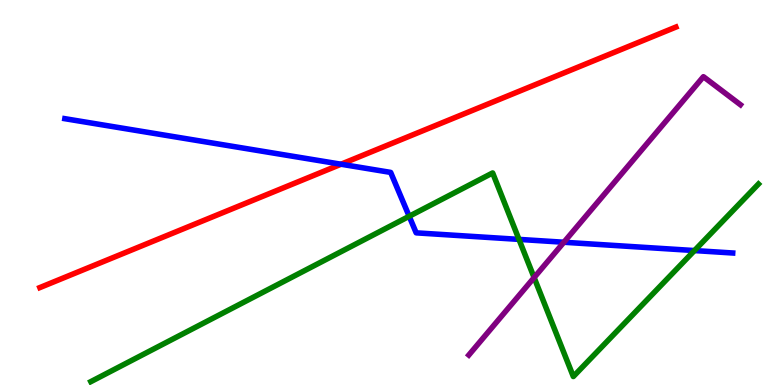[{'lines': ['blue', 'red'], 'intersections': [{'x': 4.4, 'y': 5.73}]}, {'lines': ['green', 'red'], 'intersections': []}, {'lines': ['purple', 'red'], 'intersections': []}, {'lines': ['blue', 'green'], 'intersections': [{'x': 5.28, 'y': 4.38}, {'x': 6.7, 'y': 3.78}, {'x': 8.96, 'y': 3.49}]}, {'lines': ['blue', 'purple'], 'intersections': [{'x': 7.28, 'y': 3.71}]}, {'lines': ['green', 'purple'], 'intersections': [{'x': 6.89, 'y': 2.79}]}]